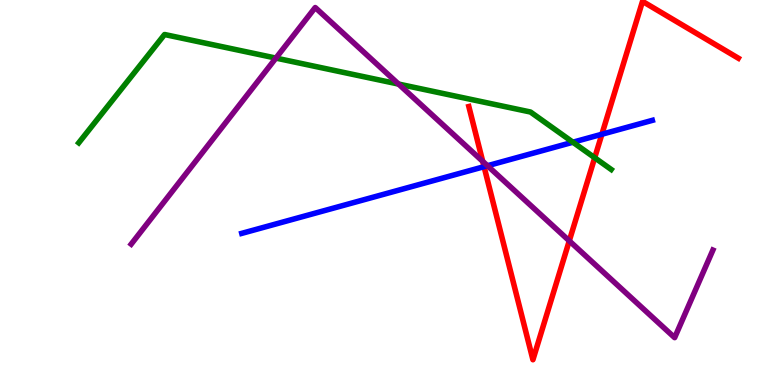[{'lines': ['blue', 'red'], 'intersections': [{'x': 6.25, 'y': 5.67}, {'x': 7.77, 'y': 6.51}]}, {'lines': ['green', 'red'], 'intersections': [{'x': 7.67, 'y': 5.9}]}, {'lines': ['purple', 'red'], 'intersections': [{'x': 6.23, 'y': 5.81}, {'x': 7.35, 'y': 3.74}]}, {'lines': ['blue', 'green'], 'intersections': [{'x': 7.39, 'y': 6.31}]}, {'lines': ['blue', 'purple'], 'intersections': [{'x': 6.29, 'y': 5.7}]}, {'lines': ['green', 'purple'], 'intersections': [{'x': 3.56, 'y': 8.49}, {'x': 5.14, 'y': 7.82}]}]